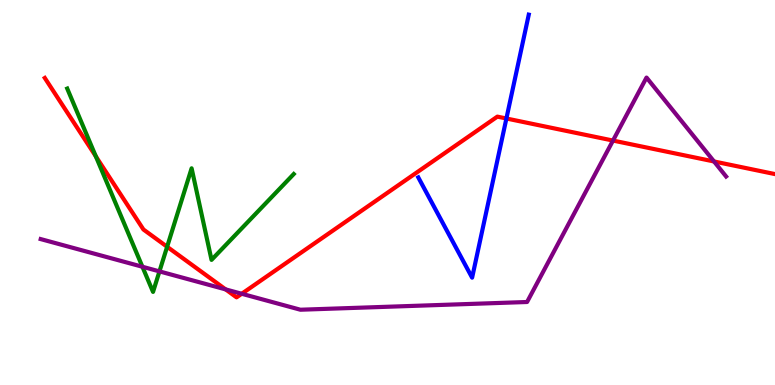[{'lines': ['blue', 'red'], 'intersections': [{'x': 6.53, 'y': 6.92}]}, {'lines': ['green', 'red'], 'intersections': [{'x': 1.24, 'y': 5.94}, {'x': 2.16, 'y': 3.59}]}, {'lines': ['purple', 'red'], 'intersections': [{'x': 2.91, 'y': 2.48}, {'x': 3.12, 'y': 2.37}, {'x': 7.91, 'y': 6.35}, {'x': 9.21, 'y': 5.81}]}, {'lines': ['blue', 'green'], 'intersections': []}, {'lines': ['blue', 'purple'], 'intersections': []}, {'lines': ['green', 'purple'], 'intersections': [{'x': 1.84, 'y': 3.07}, {'x': 2.06, 'y': 2.95}]}]